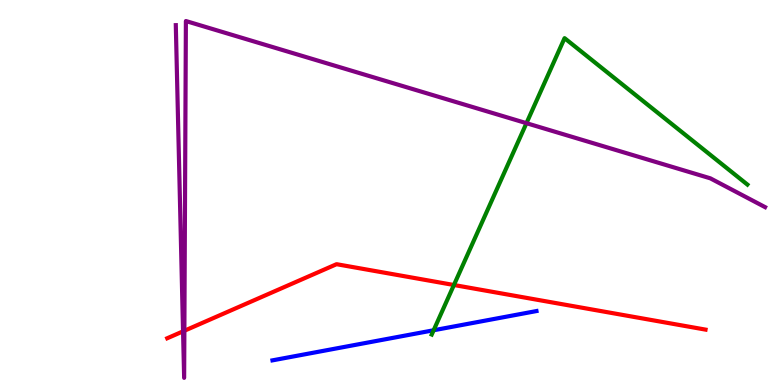[{'lines': ['blue', 'red'], 'intersections': []}, {'lines': ['green', 'red'], 'intersections': [{'x': 5.86, 'y': 2.6}]}, {'lines': ['purple', 'red'], 'intersections': [{'x': 2.36, 'y': 1.39}, {'x': 2.38, 'y': 1.41}]}, {'lines': ['blue', 'green'], 'intersections': [{'x': 5.6, 'y': 1.42}]}, {'lines': ['blue', 'purple'], 'intersections': []}, {'lines': ['green', 'purple'], 'intersections': [{'x': 6.79, 'y': 6.8}]}]